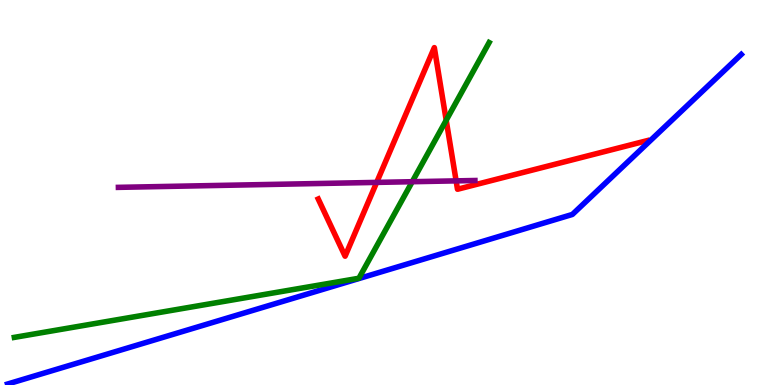[{'lines': ['blue', 'red'], 'intersections': []}, {'lines': ['green', 'red'], 'intersections': [{'x': 5.76, 'y': 6.88}]}, {'lines': ['purple', 'red'], 'intersections': [{'x': 4.86, 'y': 5.26}, {'x': 5.89, 'y': 5.3}]}, {'lines': ['blue', 'green'], 'intersections': []}, {'lines': ['blue', 'purple'], 'intersections': []}, {'lines': ['green', 'purple'], 'intersections': [{'x': 5.32, 'y': 5.28}]}]